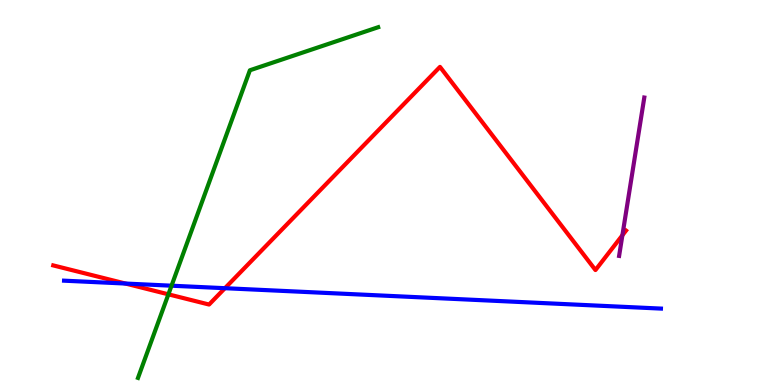[{'lines': ['blue', 'red'], 'intersections': [{'x': 1.62, 'y': 2.64}, {'x': 2.9, 'y': 2.51}]}, {'lines': ['green', 'red'], 'intersections': [{'x': 2.17, 'y': 2.36}]}, {'lines': ['purple', 'red'], 'intersections': [{'x': 8.03, 'y': 3.89}]}, {'lines': ['blue', 'green'], 'intersections': [{'x': 2.21, 'y': 2.58}]}, {'lines': ['blue', 'purple'], 'intersections': []}, {'lines': ['green', 'purple'], 'intersections': []}]